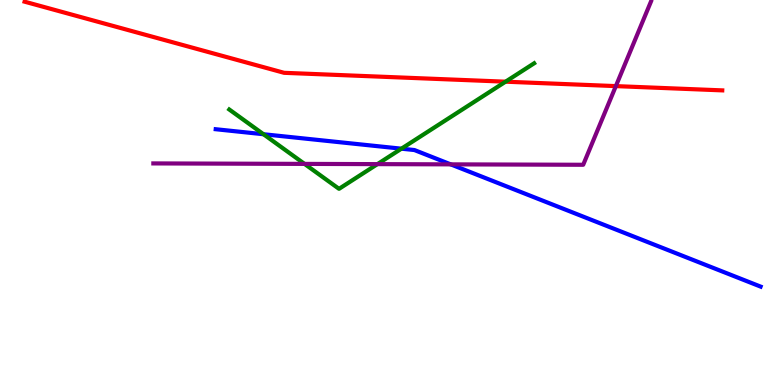[{'lines': ['blue', 'red'], 'intersections': []}, {'lines': ['green', 'red'], 'intersections': [{'x': 6.52, 'y': 7.88}]}, {'lines': ['purple', 'red'], 'intersections': [{'x': 7.95, 'y': 7.76}]}, {'lines': ['blue', 'green'], 'intersections': [{'x': 3.4, 'y': 6.51}, {'x': 5.18, 'y': 6.14}]}, {'lines': ['blue', 'purple'], 'intersections': [{'x': 5.82, 'y': 5.73}]}, {'lines': ['green', 'purple'], 'intersections': [{'x': 3.93, 'y': 5.74}, {'x': 4.87, 'y': 5.74}]}]